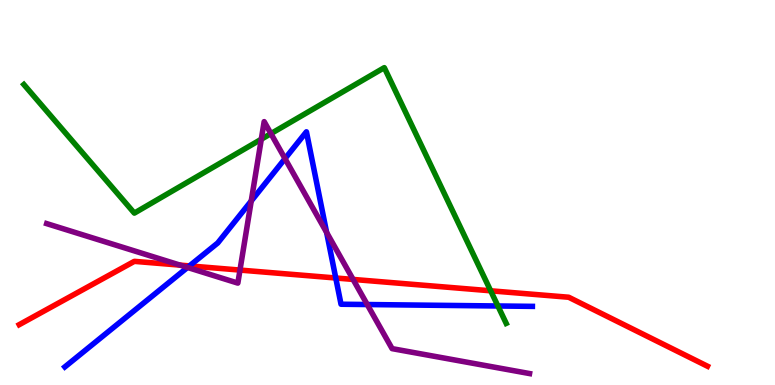[{'lines': ['blue', 'red'], 'intersections': [{'x': 2.44, 'y': 3.09}, {'x': 4.33, 'y': 2.78}]}, {'lines': ['green', 'red'], 'intersections': [{'x': 6.33, 'y': 2.45}]}, {'lines': ['purple', 'red'], 'intersections': [{'x': 2.32, 'y': 3.11}, {'x': 3.1, 'y': 2.99}, {'x': 4.56, 'y': 2.74}]}, {'lines': ['blue', 'green'], 'intersections': [{'x': 6.42, 'y': 2.05}]}, {'lines': ['blue', 'purple'], 'intersections': [{'x': 2.42, 'y': 3.05}, {'x': 3.24, 'y': 4.78}, {'x': 3.68, 'y': 5.88}, {'x': 4.21, 'y': 3.96}, {'x': 4.74, 'y': 2.09}]}, {'lines': ['green', 'purple'], 'intersections': [{'x': 3.37, 'y': 6.38}, {'x': 3.5, 'y': 6.53}]}]